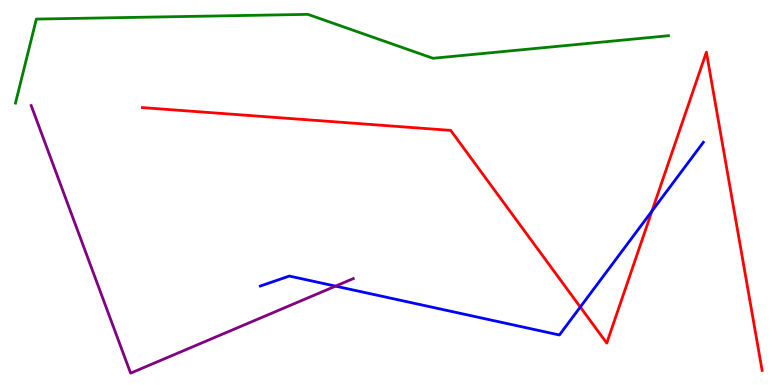[{'lines': ['blue', 'red'], 'intersections': [{'x': 7.49, 'y': 2.03}, {'x': 8.41, 'y': 4.52}]}, {'lines': ['green', 'red'], 'intersections': []}, {'lines': ['purple', 'red'], 'intersections': []}, {'lines': ['blue', 'green'], 'intersections': []}, {'lines': ['blue', 'purple'], 'intersections': [{'x': 4.33, 'y': 2.57}]}, {'lines': ['green', 'purple'], 'intersections': []}]